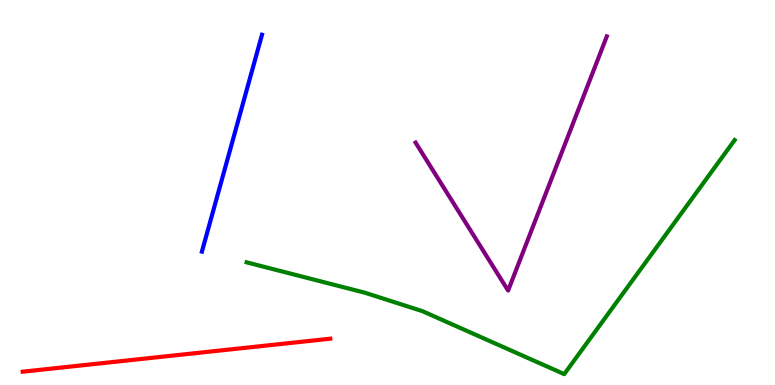[{'lines': ['blue', 'red'], 'intersections': []}, {'lines': ['green', 'red'], 'intersections': []}, {'lines': ['purple', 'red'], 'intersections': []}, {'lines': ['blue', 'green'], 'intersections': []}, {'lines': ['blue', 'purple'], 'intersections': []}, {'lines': ['green', 'purple'], 'intersections': []}]